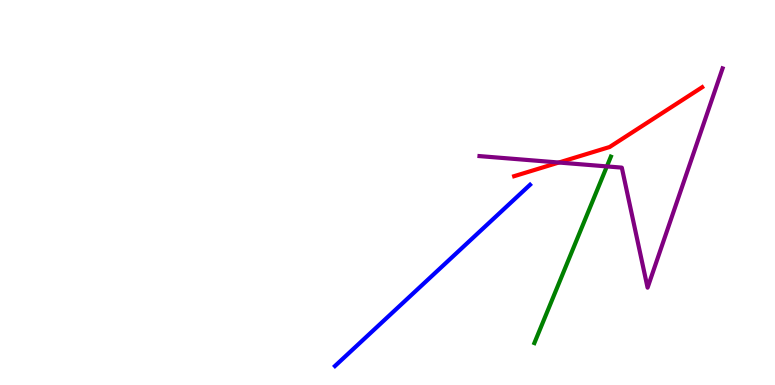[{'lines': ['blue', 'red'], 'intersections': []}, {'lines': ['green', 'red'], 'intersections': []}, {'lines': ['purple', 'red'], 'intersections': [{'x': 7.21, 'y': 5.78}]}, {'lines': ['blue', 'green'], 'intersections': []}, {'lines': ['blue', 'purple'], 'intersections': []}, {'lines': ['green', 'purple'], 'intersections': [{'x': 7.83, 'y': 5.68}]}]